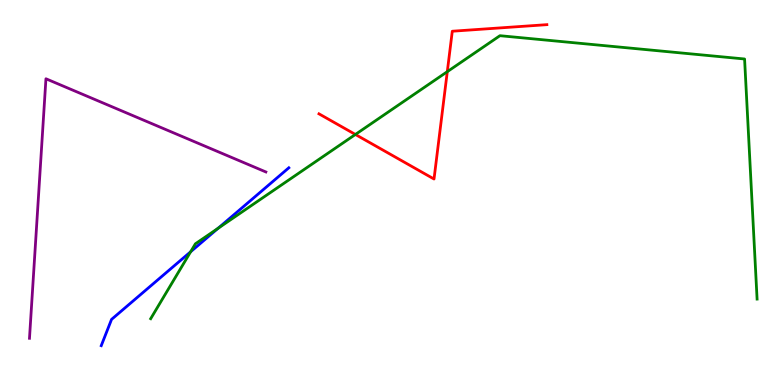[{'lines': ['blue', 'red'], 'intersections': []}, {'lines': ['green', 'red'], 'intersections': [{'x': 4.59, 'y': 6.51}, {'x': 5.77, 'y': 8.14}]}, {'lines': ['purple', 'red'], 'intersections': []}, {'lines': ['blue', 'green'], 'intersections': [{'x': 2.46, 'y': 3.46}, {'x': 2.81, 'y': 4.07}]}, {'lines': ['blue', 'purple'], 'intersections': []}, {'lines': ['green', 'purple'], 'intersections': []}]